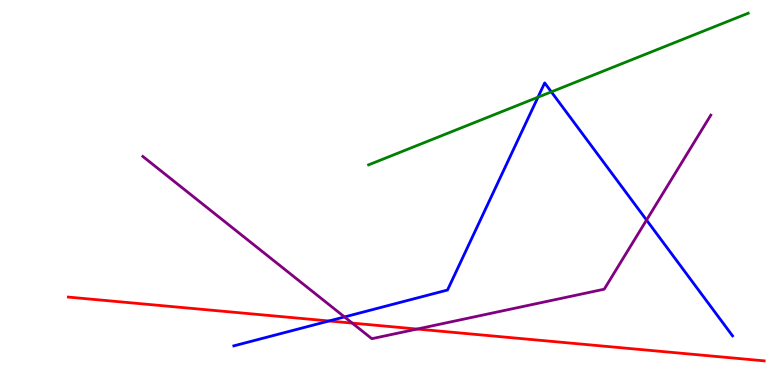[{'lines': ['blue', 'red'], 'intersections': [{'x': 4.25, 'y': 1.66}]}, {'lines': ['green', 'red'], 'intersections': []}, {'lines': ['purple', 'red'], 'intersections': [{'x': 4.55, 'y': 1.61}, {'x': 5.38, 'y': 1.45}]}, {'lines': ['blue', 'green'], 'intersections': [{'x': 6.94, 'y': 7.48}, {'x': 7.11, 'y': 7.61}]}, {'lines': ['blue', 'purple'], 'intersections': [{'x': 4.45, 'y': 1.77}, {'x': 8.34, 'y': 4.28}]}, {'lines': ['green', 'purple'], 'intersections': []}]